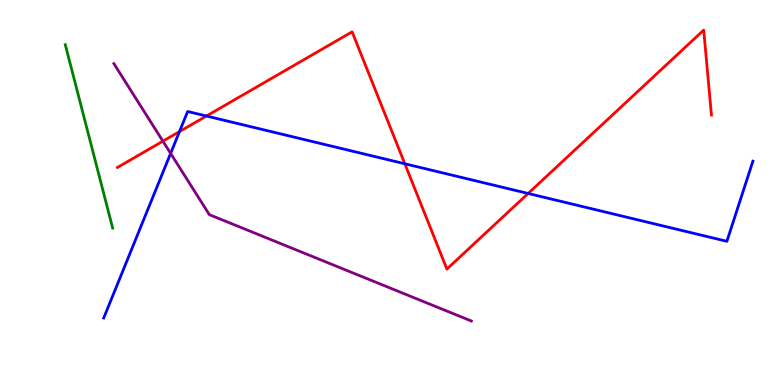[{'lines': ['blue', 'red'], 'intersections': [{'x': 2.32, 'y': 6.58}, {'x': 2.66, 'y': 6.99}, {'x': 5.22, 'y': 5.75}, {'x': 6.81, 'y': 4.97}]}, {'lines': ['green', 'red'], 'intersections': []}, {'lines': ['purple', 'red'], 'intersections': [{'x': 2.1, 'y': 6.33}]}, {'lines': ['blue', 'green'], 'intersections': []}, {'lines': ['blue', 'purple'], 'intersections': [{'x': 2.2, 'y': 6.02}]}, {'lines': ['green', 'purple'], 'intersections': []}]